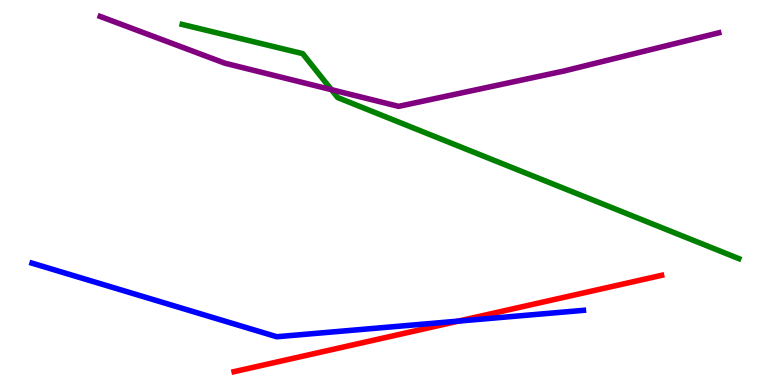[{'lines': ['blue', 'red'], 'intersections': [{'x': 5.92, 'y': 1.66}]}, {'lines': ['green', 'red'], 'intersections': []}, {'lines': ['purple', 'red'], 'intersections': []}, {'lines': ['blue', 'green'], 'intersections': []}, {'lines': ['blue', 'purple'], 'intersections': []}, {'lines': ['green', 'purple'], 'intersections': [{'x': 4.28, 'y': 7.67}]}]